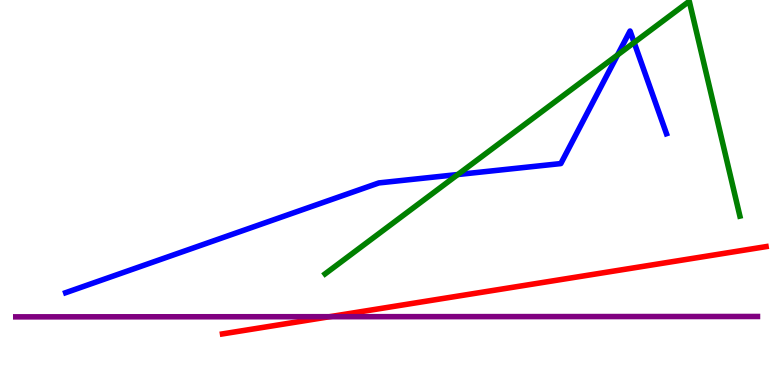[{'lines': ['blue', 'red'], 'intersections': []}, {'lines': ['green', 'red'], 'intersections': []}, {'lines': ['purple', 'red'], 'intersections': [{'x': 4.25, 'y': 1.77}]}, {'lines': ['blue', 'green'], 'intersections': [{'x': 5.91, 'y': 5.47}, {'x': 7.97, 'y': 8.57}, {'x': 8.18, 'y': 8.9}]}, {'lines': ['blue', 'purple'], 'intersections': []}, {'lines': ['green', 'purple'], 'intersections': []}]